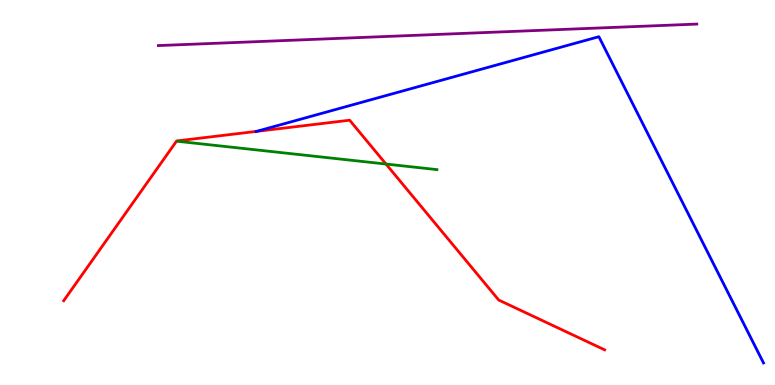[{'lines': ['blue', 'red'], 'intersections': [{'x': 3.31, 'y': 6.59}]}, {'lines': ['green', 'red'], 'intersections': [{'x': 4.98, 'y': 5.74}]}, {'lines': ['purple', 'red'], 'intersections': []}, {'lines': ['blue', 'green'], 'intersections': []}, {'lines': ['blue', 'purple'], 'intersections': []}, {'lines': ['green', 'purple'], 'intersections': []}]